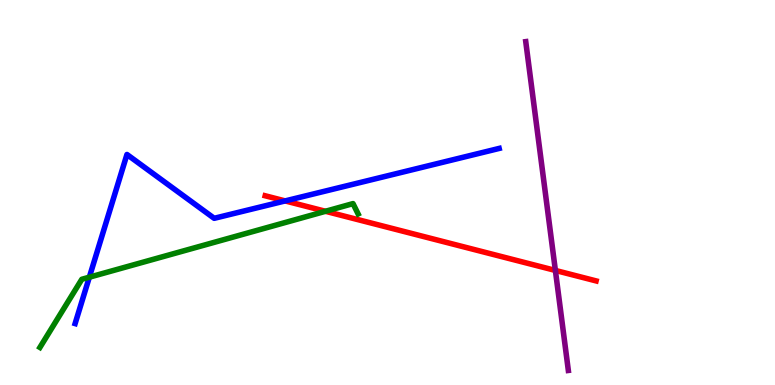[{'lines': ['blue', 'red'], 'intersections': [{'x': 3.68, 'y': 4.78}]}, {'lines': ['green', 'red'], 'intersections': [{'x': 4.2, 'y': 4.51}]}, {'lines': ['purple', 'red'], 'intersections': [{'x': 7.17, 'y': 2.98}]}, {'lines': ['blue', 'green'], 'intersections': [{'x': 1.15, 'y': 2.8}]}, {'lines': ['blue', 'purple'], 'intersections': []}, {'lines': ['green', 'purple'], 'intersections': []}]